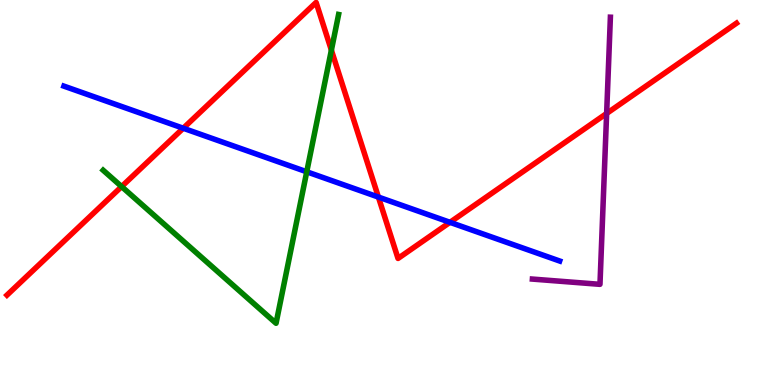[{'lines': ['blue', 'red'], 'intersections': [{'x': 2.36, 'y': 6.67}, {'x': 4.88, 'y': 4.88}, {'x': 5.81, 'y': 4.23}]}, {'lines': ['green', 'red'], 'intersections': [{'x': 1.57, 'y': 5.15}, {'x': 4.28, 'y': 8.7}]}, {'lines': ['purple', 'red'], 'intersections': [{'x': 7.83, 'y': 7.05}]}, {'lines': ['blue', 'green'], 'intersections': [{'x': 3.96, 'y': 5.54}]}, {'lines': ['blue', 'purple'], 'intersections': []}, {'lines': ['green', 'purple'], 'intersections': []}]